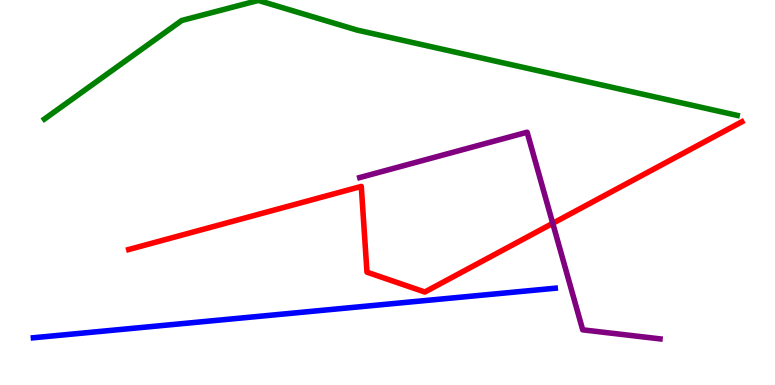[{'lines': ['blue', 'red'], 'intersections': []}, {'lines': ['green', 'red'], 'intersections': []}, {'lines': ['purple', 'red'], 'intersections': [{'x': 7.13, 'y': 4.2}]}, {'lines': ['blue', 'green'], 'intersections': []}, {'lines': ['blue', 'purple'], 'intersections': []}, {'lines': ['green', 'purple'], 'intersections': []}]